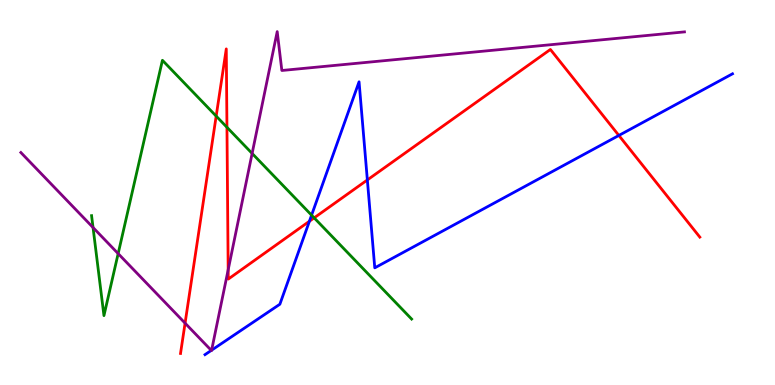[{'lines': ['blue', 'red'], 'intersections': [{'x': 3.99, 'y': 4.25}, {'x': 4.74, 'y': 5.33}, {'x': 7.99, 'y': 6.48}]}, {'lines': ['green', 'red'], 'intersections': [{'x': 2.79, 'y': 6.98}, {'x': 2.93, 'y': 6.69}, {'x': 4.05, 'y': 4.34}]}, {'lines': ['purple', 'red'], 'intersections': [{'x': 2.39, 'y': 1.61}, {'x': 2.94, 'y': 2.99}]}, {'lines': ['blue', 'green'], 'intersections': [{'x': 4.02, 'y': 4.41}]}, {'lines': ['blue', 'purple'], 'intersections': [{'x': 2.73, 'y': 0.899}, {'x': 2.73, 'y': 0.904}]}, {'lines': ['green', 'purple'], 'intersections': [{'x': 1.2, 'y': 4.09}, {'x': 1.52, 'y': 3.41}, {'x': 3.25, 'y': 6.01}]}]